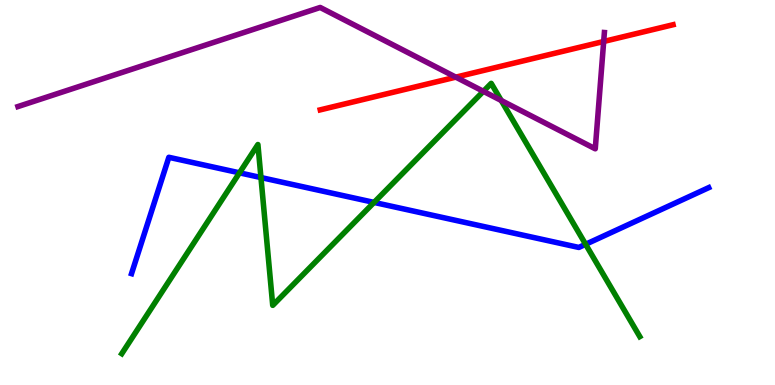[{'lines': ['blue', 'red'], 'intersections': []}, {'lines': ['green', 'red'], 'intersections': []}, {'lines': ['purple', 'red'], 'intersections': [{'x': 5.88, 'y': 8.0}, {'x': 7.79, 'y': 8.92}]}, {'lines': ['blue', 'green'], 'intersections': [{'x': 3.09, 'y': 5.51}, {'x': 3.37, 'y': 5.39}, {'x': 4.83, 'y': 4.74}, {'x': 7.56, 'y': 3.65}]}, {'lines': ['blue', 'purple'], 'intersections': []}, {'lines': ['green', 'purple'], 'intersections': [{'x': 6.24, 'y': 7.63}, {'x': 6.47, 'y': 7.39}]}]